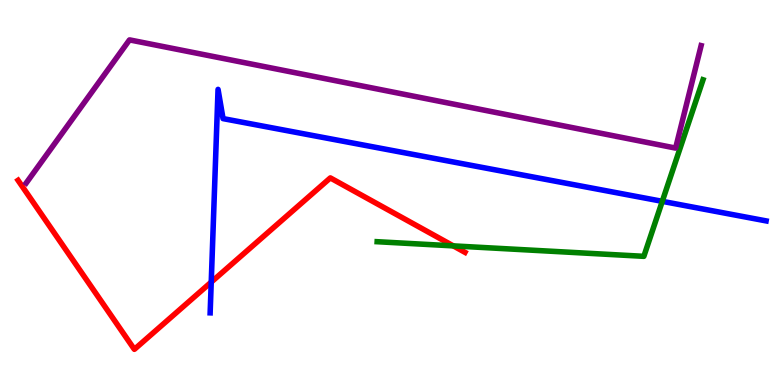[{'lines': ['blue', 'red'], 'intersections': [{'x': 2.73, 'y': 2.67}]}, {'lines': ['green', 'red'], 'intersections': [{'x': 5.85, 'y': 3.61}]}, {'lines': ['purple', 'red'], 'intersections': []}, {'lines': ['blue', 'green'], 'intersections': [{'x': 8.55, 'y': 4.77}]}, {'lines': ['blue', 'purple'], 'intersections': []}, {'lines': ['green', 'purple'], 'intersections': []}]